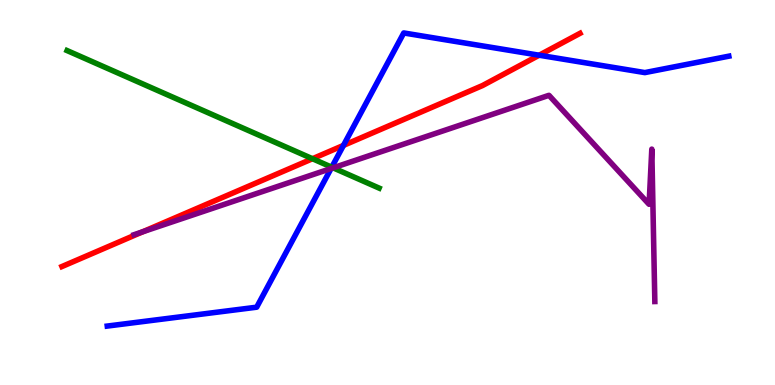[{'lines': ['blue', 'red'], 'intersections': [{'x': 4.43, 'y': 6.22}, {'x': 6.96, 'y': 8.57}]}, {'lines': ['green', 'red'], 'intersections': [{'x': 4.03, 'y': 5.88}]}, {'lines': ['purple', 'red'], 'intersections': [{'x': 1.84, 'y': 3.98}]}, {'lines': ['blue', 'green'], 'intersections': [{'x': 4.28, 'y': 5.66}]}, {'lines': ['blue', 'purple'], 'intersections': [{'x': 4.27, 'y': 5.62}]}, {'lines': ['green', 'purple'], 'intersections': [{'x': 4.3, 'y': 5.64}]}]